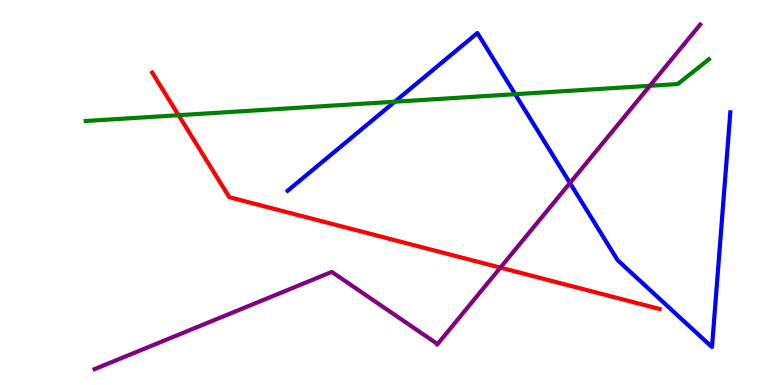[{'lines': ['blue', 'red'], 'intersections': []}, {'lines': ['green', 'red'], 'intersections': [{'x': 2.3, 'y': 7.01}]}, {'lines': ['purple', 'red'], 'intersections': [{'x': 6.46, 'y': 3.05}]}, {'lines': ['blue', 'green'], 'intersections': [{'x': 5.09, 'y': 7.36}, {'x': 6.65, 'y': 7.55}]}, {'lines': ['blue', 'purple'], 'intersections': [{'x': 7.35, 'y': 5.25}]}, {'lines': ['green', 'purple'], 'intersections': [{'x': 8.39, 'y': 7.77}]}]